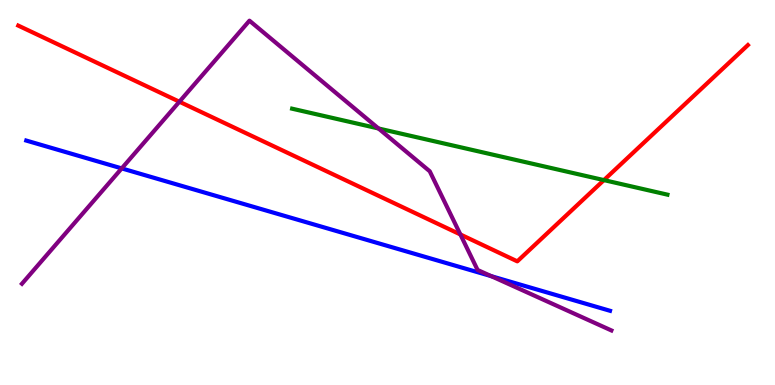[{'lines': ['blue', 'red'], 'intersections': []}, {'lines': ['green', 'red'], 'intersections': [{'x': 7.79, 'y': 5.32}]}, {'lines': ['purple', 'red'], 'intersections': [{'x': 2.31, 'y': 7.36}, {'x': 5.94, 'y': 3.91}]}, {'lines': ['blue', 'green'], 'intersections': []}, {'lines': ['blue', 'purple'], 'intersections': [{'x': 1.57, 'y': 5.63}, {'x': 6.34, 'y': 2.83}]}, {'lines': ['green', 'purple'], 'intersections': [{'x': 4.88, 'y': 6.66}]}]